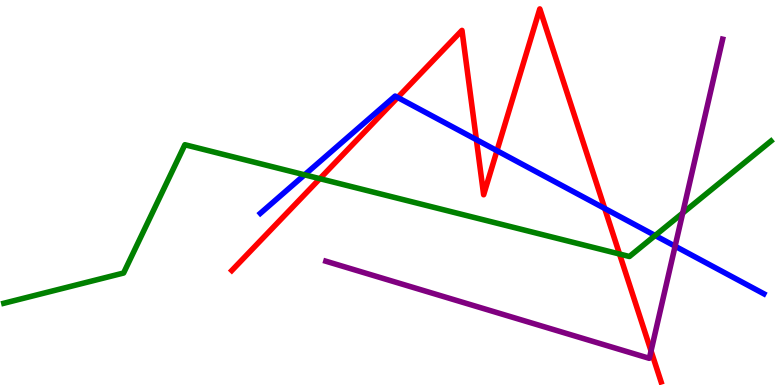[{'lines': ['blue', 'red'], 'intersections': [{'x': 5.13, 'y': 7.47}, {'x': 6.15, 'y': 6.37}, {'x': 6.41, 'y': 6.09}, {'x': 7.8, 'y': 4.59}]}, {'lines': ['green', 'red'], 'intersections': [{'x': 4.13, 'y': 5.36}, {'x': 7.99, 'y': 3.4}]}, {'lines': ['purple', 'red'], 'intersections': [{'x': 8.4, 'y': 0.885}]}, {'lines': ['blue', 'green'], 'intersections': [{'x': 3.93, 'y': 5.46}, {'x': 8.45, 'y': 3.88}]}, {'lines': ['blue', 'purple'], 'intersections': [{'x': 8.71, 'y': 3.61}]}, {'lines': ['green', 'purple'], 'intersections': [{'x': 8.81, 'y': 4.47}]}]